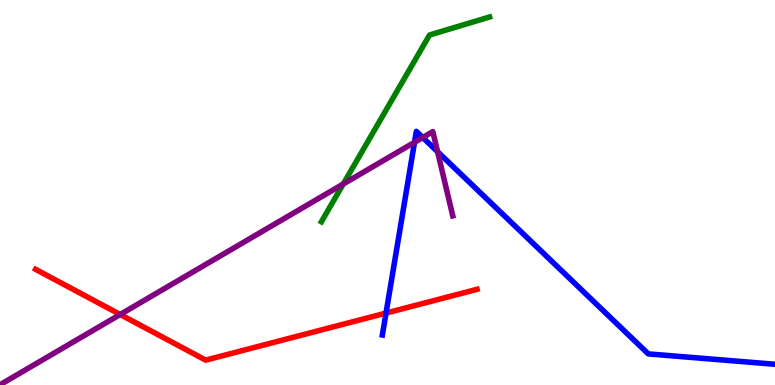[{'lines': ['blue', 'red'], 'intersections': [{'x': 4.98, 'y': 1.87}]}, {'lines': ['green', 'red'], 'intersections': []}, {'lines': ['purple', 'red'], 'intersections': [{'x': 1.55, 'y': 1.83}]}, {'lines': ['blue', 'green'], 'intersections': []}, {'lines': ['blue', 'purple'], 'intersections': [{'x': 5.35, 'y': 6.3}, {'x': 5.45, 'y': 6.43}, {'x': 5.65, 'y': 6.06}]}, {'lines': ['green', 'purple'], 'intersections': [{'x': 4.43, 'y': 5.22}]}]